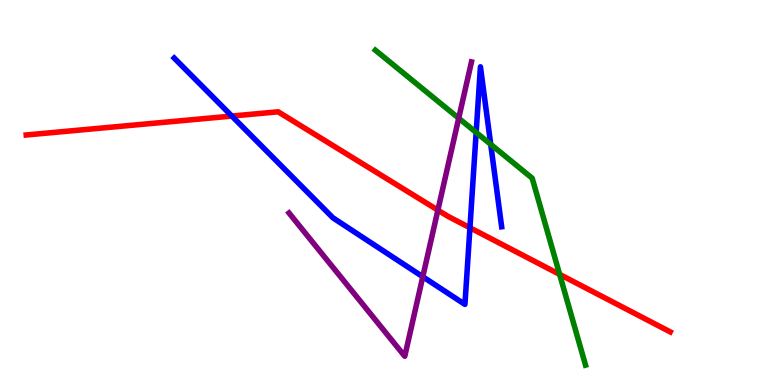[{'lines': ['blue', 'red'], 'intersections': [{'x': 2.99, 'y': 6.99}, {'x': 6.06, 'y': 4.08}]}, {'lines': ['green', 'red'], 'intersections': [{'x': 7.22, 'y': 2.87}]}, {'lines': ['purple', 'red'], 'intersections': [{'x': 5.65, 'y': 4.54}]}, {'lines': ['blue', 'green'], 'intersections': [{'x': 6.14, 'y': 6.56}, {'x': 6.33, 'y': 6.25}]}, {'lines': ['blue', 'purple'], 'intersections': [{'x': 5.46, 'y': 2.81}]}, {'lines': ['green', 'purple'], 'intersections': [{'x': 5.92, 'y': 6.93}]}]